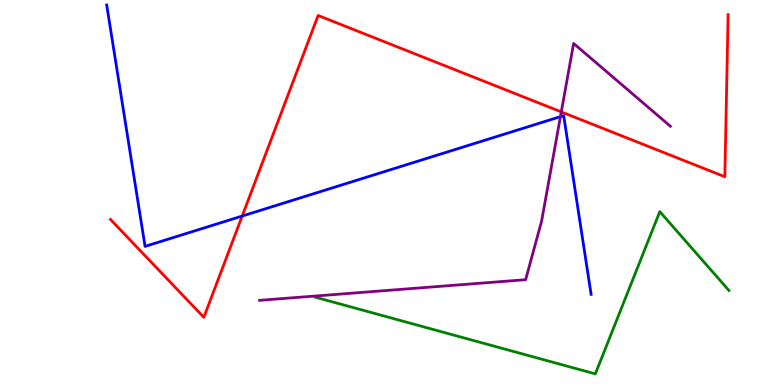[{'lines': ['blue', 'red'], 'intersections': [{'x': 3.12, 'y': 4.39}]}, {'lines': ['green', 'red'], 'intersections': []}, {'lines': ['purple', 'red'], 'intersections': [{'x': 7.24, 'y': 7.09}]}, {'lines': ['blue', 'green'], 'intersections': []}, {'lines': ['blue', 'purple'], 'intersections': [{'x': 7.23, 'y': 6.97}]}, {'lines': ['green', 'purple'], 'intersections': []}]